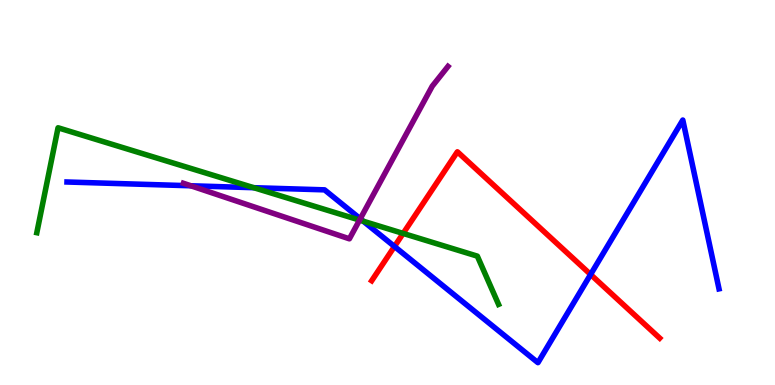[{'lines': ['blue', 'red'], 'intersections': [{'x': 5.09, 'y': 3.6}, {'x': 7.62, 'y': 2.87}]}, {'lines': ['green', 'red'], 'intersections': [{'x': 5.2, 'y': 3.94}]}, {'lines': ['purple', 'red'], 'intersections': []}, {'lines': ['blue', 'green'], 'intersections': [{'x': 3.27, 'y': 5.12}, {'x': 4.69, 'y': 4.25}]}, {'lines': ['blue', 'purple'], 'intersections': [{'x': 2.46, 'y': 5.17}, {'x': 4.65, 'y': 4.32}]}, {'lines': ['green', 'purple'], 'intersections': [{'x': 4.64, 'y': 4.28}]}]